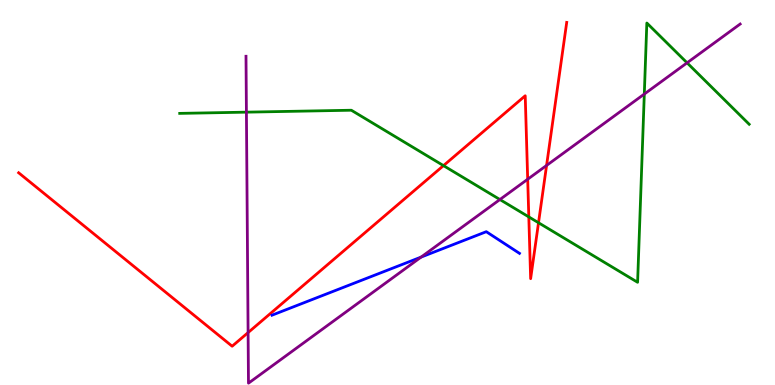[{'lines': ['blue', 'red'], 'intersections': []}, {'lines': ['green', 'red'], 'intersections': [{'x': 5.72, 'y': 5.7}, {'x': 6.82, 'y': 4.37}, {'x': 6.95, 'y': 4.21}]}, {'lines': ['purple', 'red'], 'intersections': [{'x': 3.2, 'y': 1.36}, {'x': 6.81, 'y': 5.34}, {'x': 7.05, 'y': 5.7}]}, {'lines': ['blue', 'green'], 'intersections': []}, {'lines': ['blue', 'purple'], 'intersections': [{'x': 5.43, 'y': 3.32}]}, {'lines': ['green', 'purple'], 'intersections': [{'x': 3.18, 'y': 7.09}, {'x': 6.45, 'y': 4.82}, {'x': 8.31, 'y': 7.56}, {'x': 8.87, 'y': 8.37}]}]